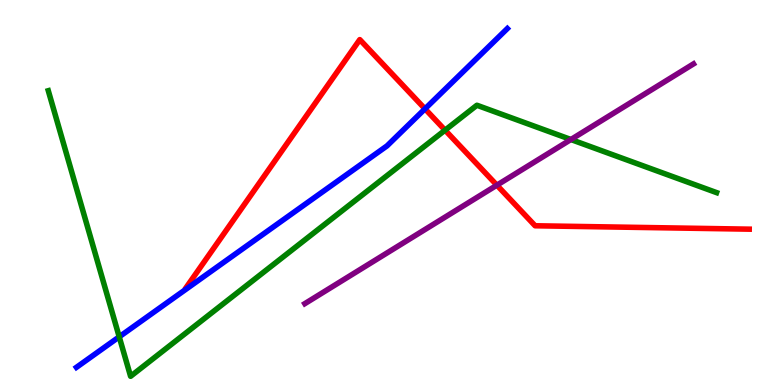[{'lines': ['blue', 'red'], 'intersections': [{'x': 5.48, 'y': 7.17}]}, {'lines': ['green', 'red'], 'intersections': [{'x': 5.74, 'y': 6.62}]}, {'lines': ['purple', 'red'], 'intersections': [{'x': 6.41, 'y': 5.19}]}, {'lines': ['blue', 'green'], 'intersections': [{'x': 1.54, 'y': 1.25}]}, {'lines': ['blue', 'purple'], 'intersections': []}, {'lines': ['green', 'purple'], 'intersections': [{'x': 7.37, 'y': 6.38}]}]